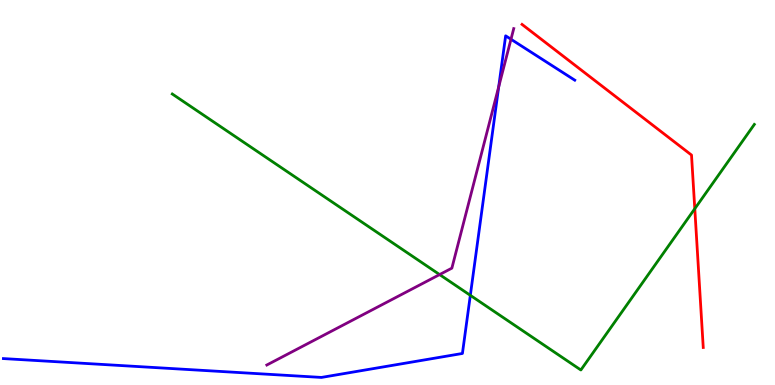[{'lines': ['blue', 'red'], 'intersections': []}, {'lines': ['green', 'red'], 'intersections': [{'x': 8.96, 'y': 4.58}]}, {'lines': ['purple', 'red'], 'intersections': []}, {'lines': ['blue', 'green'], 'intersections': [{'x': 6.07, 'y': 2.33}]}, {'lines': ['blue', 'purple'], 'intersections': [{'x': 6.43, 'y': 7.75}, {'x': 6.59, 'y': 8.98}]}, {'lines': ['green', 'purple'], 'intersections': [{'x': 5.67, 'y': 2.87}]}]